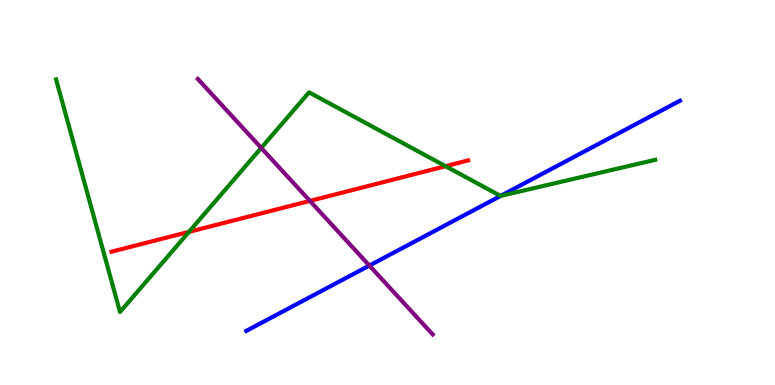[{'lines': ['blue', 'red'], 'intersections': []}, {'lines': ['green', 'red'], 'intersections': [{'x': 2.44, 'y': 3.98}, {'x': 5.75, 'y': 5.68}]}, {'lines': ['purple', 'red'], 'intersections': [{'x': 4.0, 'y': 4.78}]}, {'lines': ['blue', 'green'], 'intersections': [{'x': 6.46, 'y': 4.91}]}, {'lines': ['blue', 'purple'], 'intersections': [{'x': 4.77, 'y': 3.1}]}, {'lines': ['green', 'purple'], 'intersections': [{'x': 3.37, 'y': 6.16}]}]